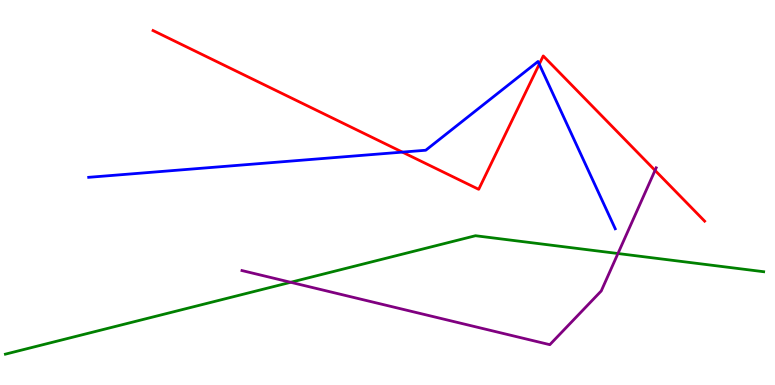[{'lines': ['blue', 'red'], 'intersections': [{'x': 5.19, 'y': 6.05}, {'x': 6.96, 'y': 8.33}]}, {'lines': ['green', 'red'], 'intersections': []}, {'lines': ['purple', 'red'], 'intersections': [{'x': 8.45, 'y': 5.57}]}, {'lines': ['blue', 'green'], 'intersections': []}, {'lines': ['blue', 'purple'], 'intersections': []}, {'lines': ['green', 'purple'], 'intersections': [{'x': 3.75, 'y': 2.67}, {'x': 7.97, 'y': 3.42}]}]